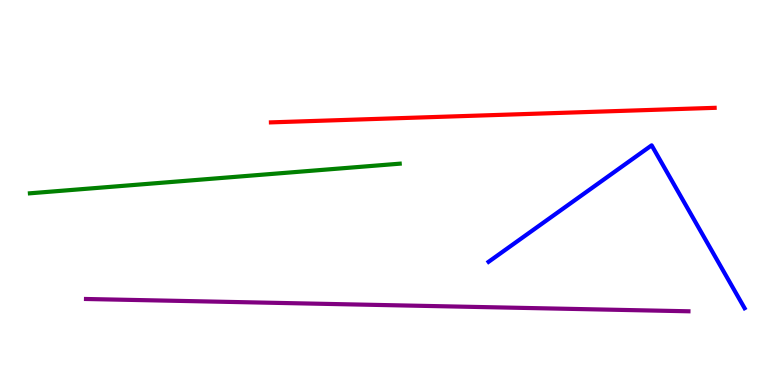[{'lines': ['blue', 'red'], 'intersections': []}, {'lines': ['green', 'red'], 'intersections': []}, {'lines': ['purple', 'red'], 'intersections': []}, {'lines': ['blue', 'green'], 'intersections': []}, {'lines': ['blue', 'purple'], 'intersections': []}, {'lines': ['green', 'purple'], 'intersections': []}]